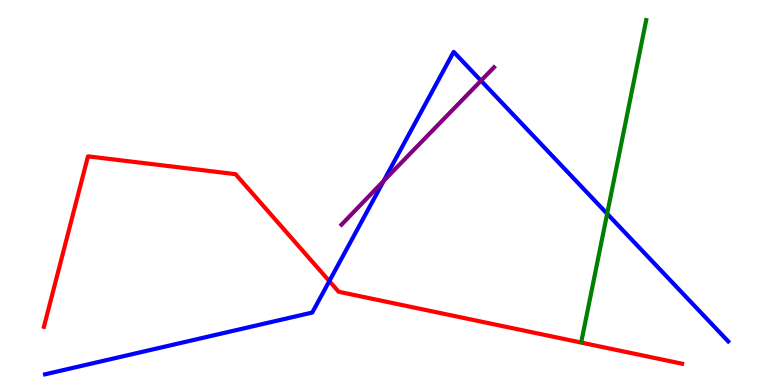[{'lines': ['blue', 'red'], 'intersections': [{'x': 4.25, 'y': 2.7}]}, {'lines': ['green', 'red'], 'intersections': []}, {'lines': ['purple', 'red'], 'intersections': []}, {'lines': ['blue', 'green'], 'intersections': [{'x': 7.83, 'y': 4.45}]}, {'lines': ['blue', 'purple'], 'intersections': [{'x': 4.95, 'y': 5.3}, {'x': 6.21, 'y': 7.9}]}, {'lines': ['green', 'purple'], 'intersections': []}]